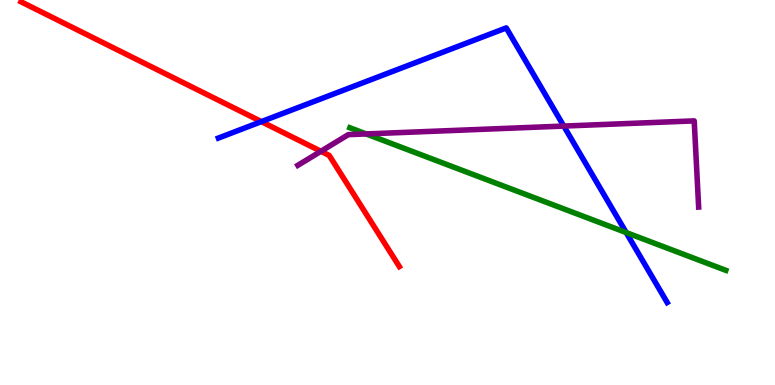[{'lines': ['blue', 'red'], 'intersections': [{'x': 3.37, 'y': 6.84}]}, {'lines': ['green', 'red'], 'intersections': []}, {'lines': ['purple', 'red'], 'intersections': [{'x': 4.14, 'y': 6.07}]}, {'lines': ['blue', 'green'], 'intersections': [{'x': 8.08, 'y': 3.96}]}, {'lines': ['blue', 'purple'], 'intersections': [{'x': 7.27, 'y': 6.73}]}, {'lines': ['green', 'purple'], 'intersections': [{'x': 4.72, 'y': 6.52}]}]